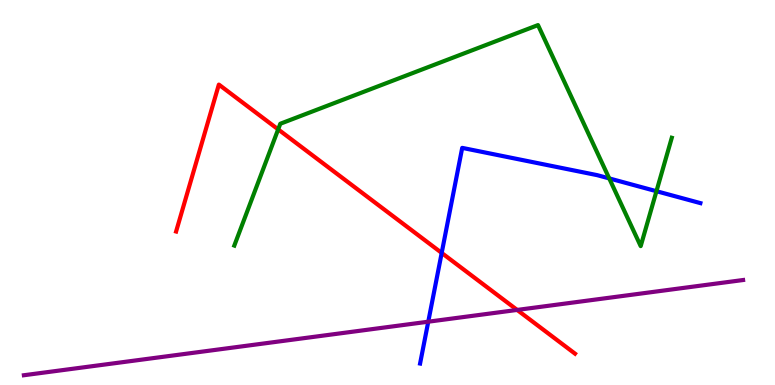[{'lines': ['blue', 'red'], 'intersections': [{'x': 5.7, 'y': 3.43}]}, {'lines': ['green', 'red'], 'intersections': [{'x': 3.59, 'y': 6.64}]}, {'lines': ['purple', 'red'], 'intersections': [{'x': 6.67, 'y': 1.95}]}, {'lines': ['blue', 'green'], 'intersections': [{'x': 7.86, 'y': 5.37}, {'x': 8.47, 'y': 5.03}]}, {'lines': ['blue', 'purple'], 'intersections': [{'x': 5.53, 'y': 1.64}]}, {'lines': ['green', 'purple'], 'intersections': []}]